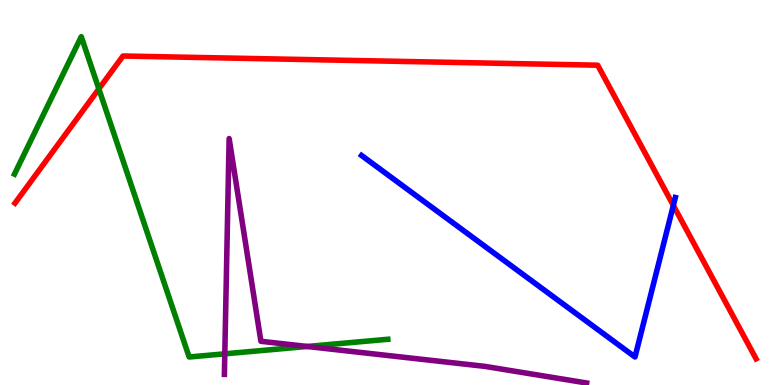[{'lines': ['blue', 'red'], 'intersections': [{'x': 8.69, 'y': 4.66}]}, {'lines': ['green', 'red'], 'intersections': [{'x': 1.28, 'y': 7.69}]}, {'lines': ['purple', 'red'], 'intersections': []}, {'lines': ['blue', 'green'], 'intersections': []}, {'lines': ['blue', 'purple'], 'intersections': []}, {'lines': ['green', 'purple'], 'intersections': [{'x': 2.9, 'y': 0.81}, {'x': 3.96, 'y': 1.0}]}]